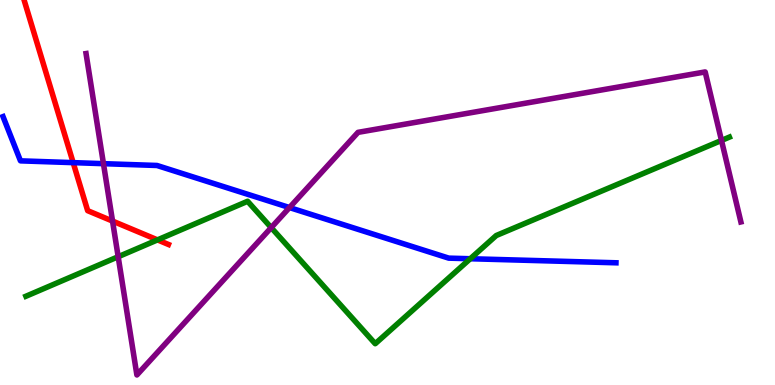[{'lines': ['blue', 'red'], 'intersections': [{'x': 0.944, 'y': 5.78}]}, {'lines': ['green', 'red'], 'intersections': [{'x': 2.03, 'y': 3.77}]}, {'lines': ['purple', 'red'], 'intersections': [{'x': 1.45, 'y': 4.26}]}, {'lines': ['blue', 'green'], 'intersections': [{'x': 6.07, 'y': 3.28}]}, {'lines': ['blue', 'purple'], 'intersections': [{'x': 1.33, 'y': 5.75}, {'x': 3.74, 'y': 4.61}]}, {'lines': ['green', 'purple'], 'intersections': [{'x': 1.52, 'y': 3.33}, {'x': 3.5, 'y': 4.09}, {'x': 9.31, 'y': 6.35}]}]